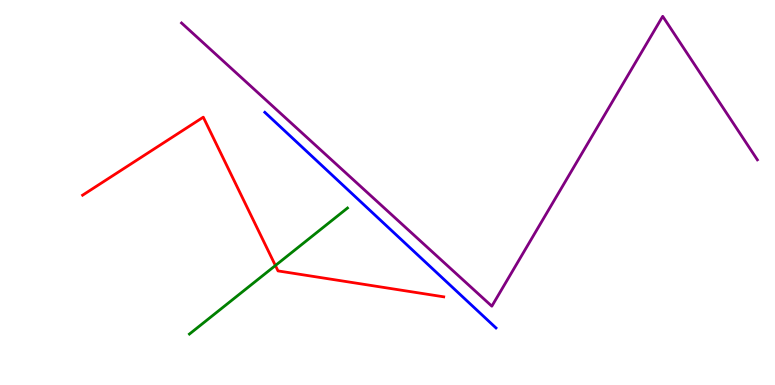[{'lines': ['blue', 'red'], 'intersections': []}, {'lines': ['green', 'red'], 'intersections': [{'x': 3.55, 'y': 3.1}]}, {'lines': ['purple', 'red'], 'intersections': []}, {'lines': ['blue', 'green'], 'intersections': []}, {'lines': ['blue', 'purple'], 'intersections': []}, {'lines': ['green', 'purple'], 'intersections': []}]